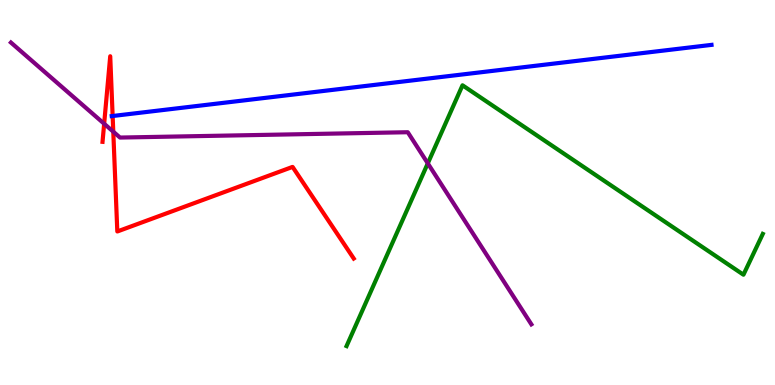[{'lines': ['blue', 'red'], 'intersections': [{'x': 1.45, 'y': 6.99}]}, {'lines': ['green', 'red'], 'intersections': []}, {'lines': ['purple', 'red'], 'intersections': [{'x': 1.34, 'y': 6.79}, {'x': 1.46, 'y': 6.58}]}, {'lines': ['blue', 'green'], 'intersections': []}, {'lines': ['blue', 'purple'], 'intersections': []}, {'lines': ['green', 'purple'], 'intersections': [{'x': 5.52, 'y': 5.76}]}]